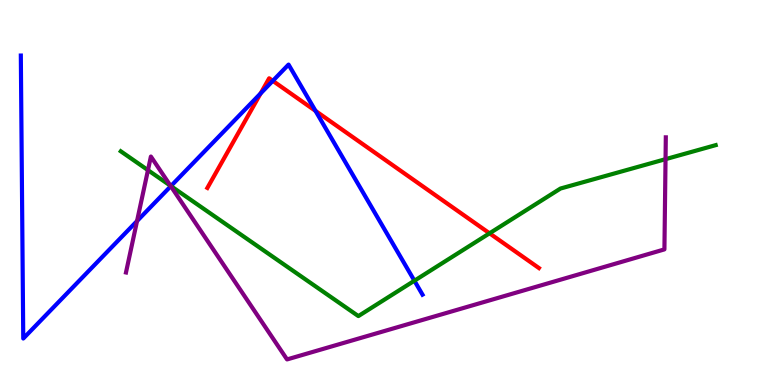[{'lines': ['blue', 'red'], 'intersections': [{'x': 3.36, 'y': 7.57}, {'x': 3.52, 'y': 7.9}, {'x': 4.07, 'y': 7.12}]}, {'lines': ['green', 'red'], 'intersections': [{'x': 6.32, 'y': 3.94}]}, {'lines': ['purple', 'red'], 'intersections': []}, {'lines': ['blue', 'green'], 'intersections': [{'x': 2.21, 'y': 5.17}, {'x': 5.35, 'y': 2.71}]}, {'lines': ['blue', 'purple'], 'intersections': [{'x': 1.77, 'y': 4.26}, {'x': 2.2, 'y': 5.16}]}, {'lines': ['green', 'purple'], 'intersections': [{'x': 1.91, 'y': 5.58}, {'x': 2.2, 'y': 5.17}, {'x': 8.59, 'y': 5.87}]}]